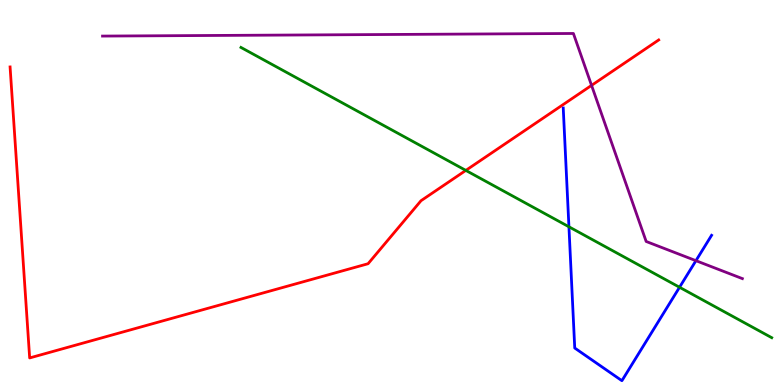[{'lines': ['blue', 'red'], 'intersections': []}, {'lines': ['green', 'red'], 'intersections': [{'x': 6.01, 'y': 5.57}]}, {'lines': ['purple', 'red'], 'intersections': [{'x': 7.63, 'y': 7.78}]}, {'lines': ['blue', 'green'], 'intersections': [{'x': 7.34, 'y': 4.11}, {'x': 8.77, 'y': 2.54}]}, {'lines': ['blue', 'purple'], 'intersections': [{'x': 8.98, 'y': 3.23}]}, {'lines': ['green', 'purple'], 'intersections': []}]